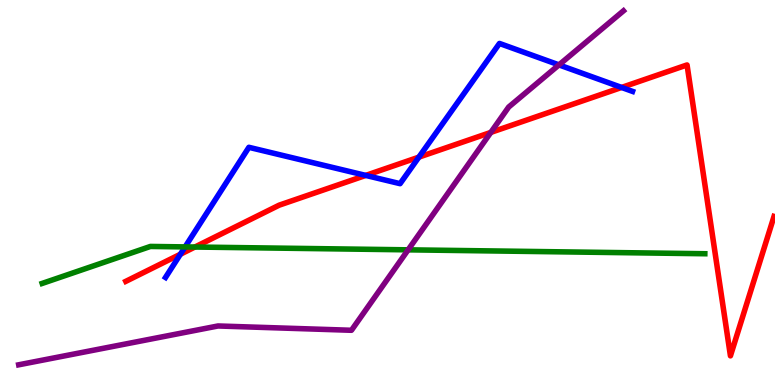[{'lines': ['blue', 'red'], 'intersections': [{'x': 2.33, 'y': 3.4}, {'x': 4.72, 'y': 5.44}, {'x': 5.4, 'y': 5.92}, {'x': 8.02, 'y': 7.73}]}, {'lines': ['green', 'red'], 'intersections': [{'x': 2.51, 'y': 3.58}]}, {'lines': ['purple', 'red'], 'intersections': [{'x': 6.33, 'y': 6.56}]}, {'lines': ['blue', 'green'], 'intersections': [{'x': 2.39, 'y': 3.59}]}, {'lines': ['blue', 'purple'], 'intersections': [{'x': 7.21, 'y': 8.31}]}, {'lines': ['green', 'purple'], 'intersections': [{'x': 5.27, 'y': 3.51}]}]